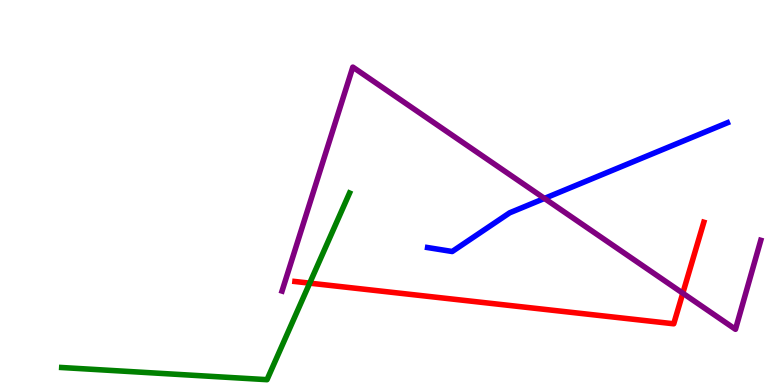[{'lines': ['blue', 'red'], 'intersections': []}, {'lines': ['green', 'red'], 'intersections': [{'x': 4.0, 'y': 2.65}]}, {'lines': ['purple', 'red'], 'intersections': [{'x': 8.81, 'y': 2.38}]}, {'lines': ['blue', 'green'], 'intersections': []}, {'lines': ['blue', 'purple'], 'intersections': [{'x': 7.03, 'y': 4.85}]}, {'lines': ['green', 'purple'], 'intersections': []}]